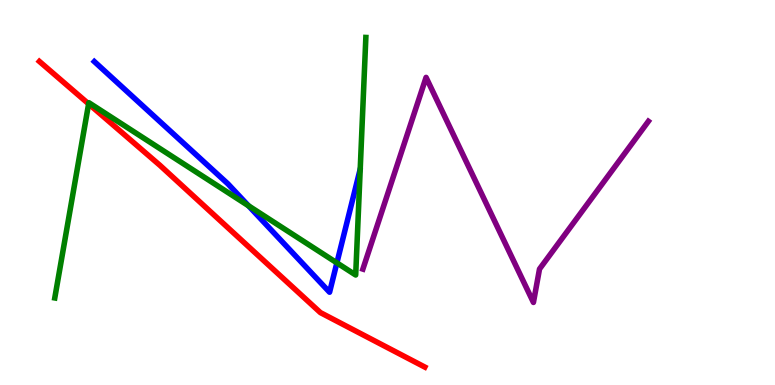[{'lines': ['blue', 'red'], 'intersections': []}, {'lines': ['green', 'red'], 'intersections': [{'x': 1.14, 'y': 7.3}]}, {'lines': ['purple', 'red'], 'intersections': []}, {'lines': ['blue', 'green'], 'intersections': [{'x': 3.21, 'y': 4.65}, {'x': 4.35, 'y': 3.17}]}, {'lines': ['blue', 'purple'], 'intersections': []}, {'lines': ['green', 'purple'], 'intersections': []}]